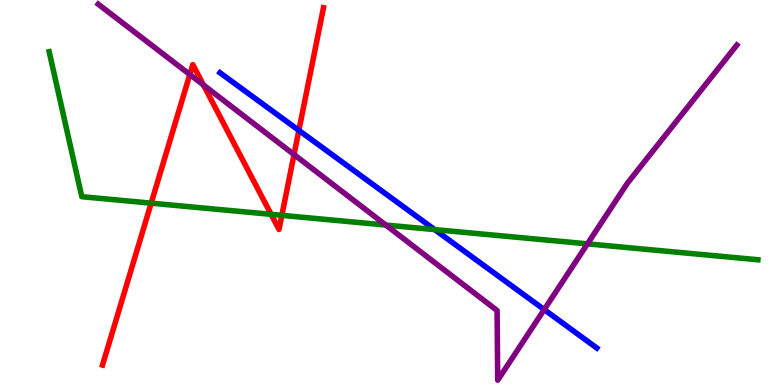[{'lines': ['blue', 'red'], 'intersections': [{'x': 3.86, 'y': 6.61}]}, {'lines': ['green', 'red'], 'intersections': [{'x': 1.95, 'y': 4.72}, {'x': 3.5, 'y': 4.43}, {'x': 3.64, 'y': 4.41}]}, {'lines': ['purple', 'red'], 'intersections': [{'x': 2.45, 'y': 8.06}, {'x': 2.63, 'y': 7.79}, {'x': 3.79, 'y': 5.99}]}, {'lines': ['blue', 'green'], 'intersections': [{'x': 5.61, 'y': 4.04}]}, {'lines': ['blue', 'purple'], 'intersections': [{'x': 7.02, 'y': 1.96}]}, {'lines': ['green', 'purple'], 'intersections': [{'x': 4.98, 'y': 4.15}, {'x': 7.58, 'y': 3.67}]}]